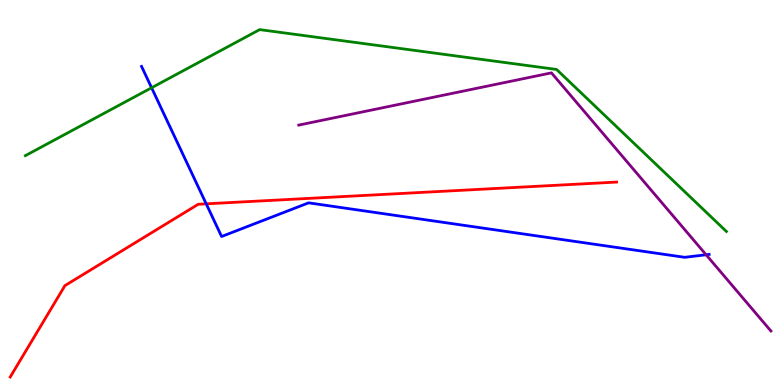[{'lines': ['blue', 'red'], 'intersections': [{'x': 2.66, 'y': 4.71}]}, {'lines': ['green', 'red'], 'intersections': []}, {'lines': ['purple', 'red'], 'intersections': []}, {'lines': ['blue', 'green'], 'intersections': [{'x': 1.96, 'y': 7.72}]}, {'lines': ['blue', 'purple'], 'intersections': [{'x': 9.11, 'y': 3.38}]}, {'lines': ['green', 'purple'], 'intersections': []}]